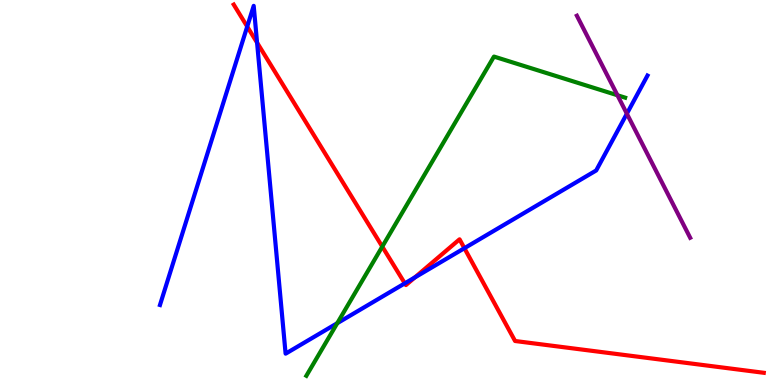[{'lines': ['blue', 'red'], 'intersections': [{'x': 3.19, 'y': 9.31}, {'x': 3.32, 'y': 8.89}, {'x': 5.22, 'y': 2.64}, {'x': 5.35, 'y': 2.79}, {'x': 5.99, 'y': 3.55}]}, {'lines': ['green', 'red'], 'intersections': [{'x': 4.93, 'y': 3.59}]}, {'lines': ['purple', 'red'], 'intersections': []}, {'lines': ['blue', 'green'], 'intersections': [{'x': 4.35, 'y': 1.61}]}, {'lines': ['blue', 'purple'], 'intersections': [{'x': 8.09, 'y': 7.05}]}, {'lines': ['green', 'purple'], 'intersections': [{'x': 7.97, 'y': 7.53}]}]